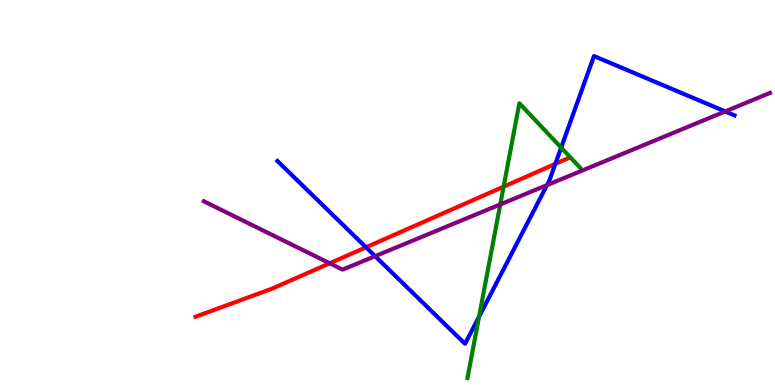[{'lines': ['blue', 'red'], 'intersections': [{'x': 4.72, 'y': 3.58}, {'x': 7.17, 'y': 5.74}]}, {'lines': ['green', 'red'], 'intersections': [{'x': 6.5, 'y': 5.15}]}, {'lines': ['purple', 'red'], 'intersections': [{'x': 4.25, 'y': 3.16}]}, {'lines': ['blue', 'green'], 'intersections': [{'x': 6.18, 'y': 1.77}, {'x': 7.24, 'y': 6.17}]}, {'lines': ['blue', 'purple'], 'intersections': [{'x': 4.84, 'y': 3.35}, {'x': 7.06, 'y': 5.19}, {'x': 9.36, 'y': 7.11}]}, {'lines': ['green', 'purple'], 'intersections': [{'x': 6.45, 'y': 4.69}]}]